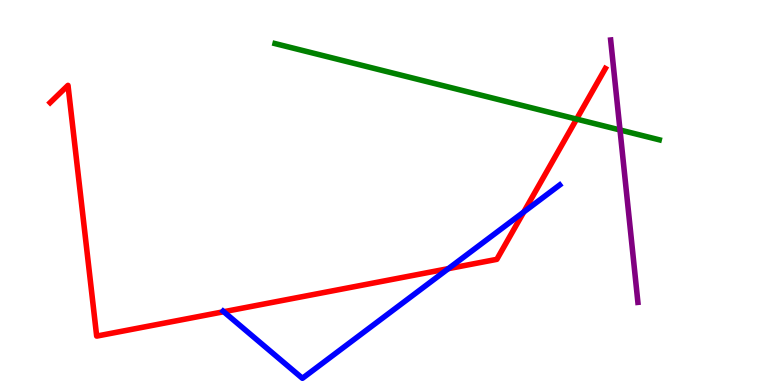[{'lines': ['blue', 'red'], 'intersections': [{'x': 2.89, 'y': 1.9}, {'x': 5.79, 'y': 3.02}, {'x': 6.76, 'y': 4.49}]}, {'lines': ['green', 'red'], 'intersections': [{'x': 7.44, 'y': 6.91}]}, {'lines': ['purple', 'red'], 'intersections': []}, {'lines': ['blue', 'green'], 'intersections': []}, {'lines': ['blue', 'purple'], 'intersections': []}, {'lines': ['green', 'purple'], 'intersections': [{'x': 8.0, 'y': 6.62}]}]